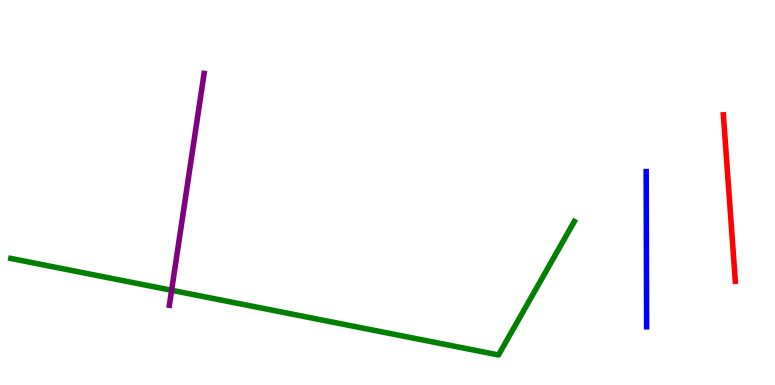[{'lines': ['blue', 'red'], 'intersections': []}, {'lines': ['green', 'red'], 'intersections': []}, {'lines': ['purple', 'red'], 'intersections': []}, {'lines': ['blue', 'green'], 'intersections': []}, {'lines': ['blue', 'purple'], 'intersections': []}, {'lines': ['green', 'purple'], 'intersections': [{'x': 2.21, 'y': 2.46}]}]